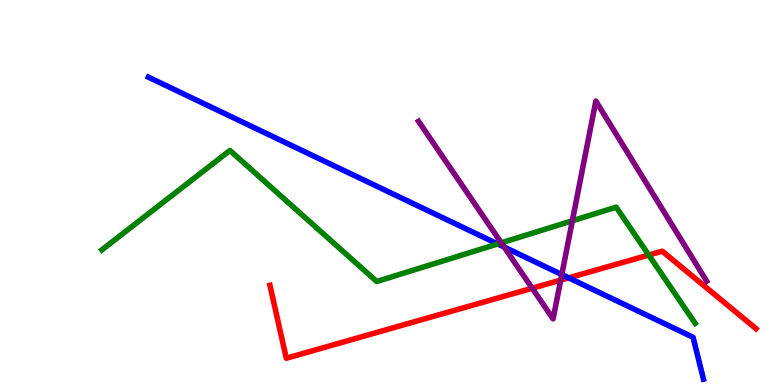[{'lines': ['blue', 'red'], 'intersections': [{'x': 7.34, 'y': 2.78}]}, {'lines': ['green', 'red'], 'intersections': [{'x': 8.37, 'y': 3.38}]}, {'lines': ['purple', 'red'], 'intersections': [{'x': 6.87, 'y': 2.51}, {'x': 7.23, 'y': 2.72}]}, {'lines': ['blue', 'green'], 'intersections': [{'x': 6.42, 'y': 3.66}]}, {'lines': ['blue', 'purple'], 'intersections': [{'x': 6.51, 'y': 3.58}, {'x': 7.25, 'y': 2.87}]}, {'lines': ['green', 'purple'], 'intersections': [{'x': 6.47, 'y': 3.69}, {'x': 7.39, 'y': 4.27}]}]